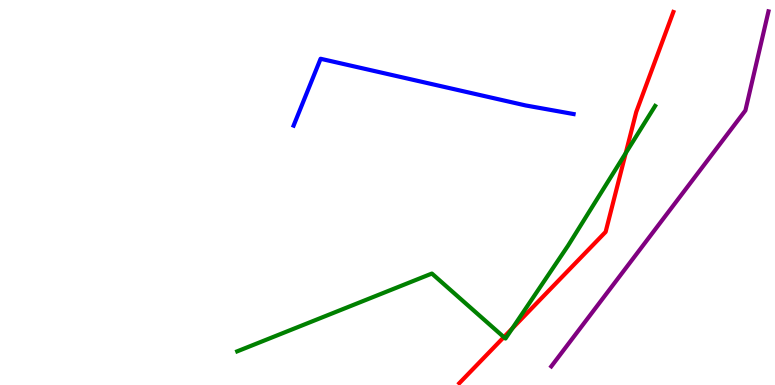[{'lines': ['blue', 'red'], 'intersections': []}, {'lines': ['green', 'red'], 'intersections': [{'x': 6.5, 'y': 1.24}, {'x': 6.61, 'y': 1.47}, {'x': 8.07, 'y': 6.02}]}, {'lines': ['purple', 'red'], 'intersections': []}, {'lines': ['blue', 'green'], 'intersections': []}, {'lines': ['blue', 'purple'], 'intersections': []}, {'lines': ['green', 'purple'], 'intersections': []}]